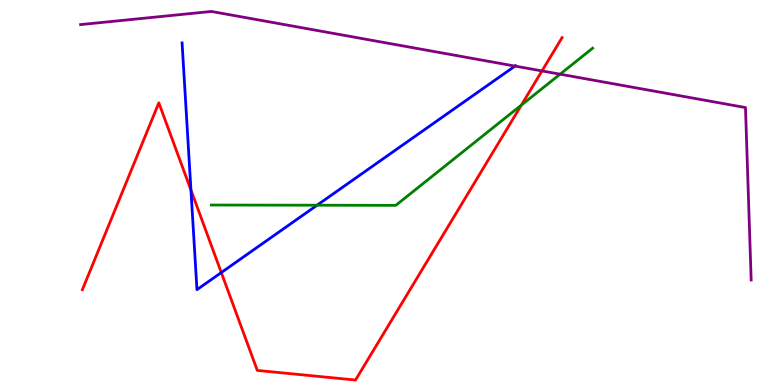[{'lines': ['blue', 'red'], 'intersections': [{'x': 2.46, 'y': 5.06}, {'x': 2.86, 'y': 2.92}]}, {'lines': ['green', 'red'], 'intersections': [{'x': 6.73, 'y': 7.27}]}, {'lines': ['purple', 'red'], 'intersections': [{'x': 6.99, 'y': 8.16}]}, {'lines': ['blue', 'green'], 'intersections': [{'x': 4.09, 'y': 4.67}]}, {'lines': ['blue', 'purple'], 'intersections': [{'x': 6.64, 'y': 8.28}]}, {'lines': ['green', 'purple'], 'intersections': [{'x': 7.23, 'y': 8.07}]}]